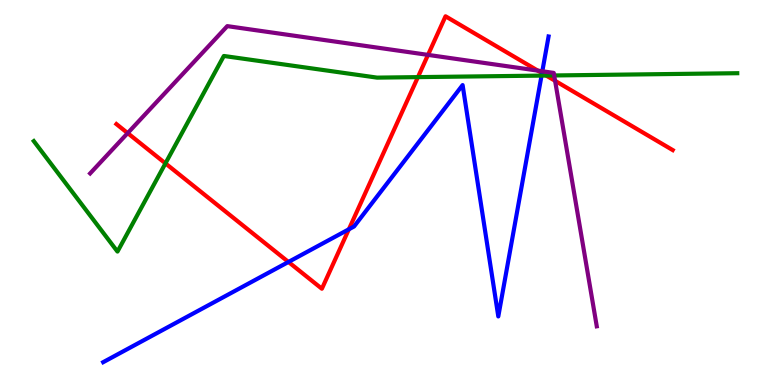[{'lines': ['blue', 'red'], 'intersections': [{'x': 3.72, 'y': 3.2}, {'x': 4.5, 'y': 4.04}, {'x': 6.99, 'y': 8.1}]}, {'lines': ['green', 'red'], 'intersections': [{'x': 2.13, 'y': 5.76}, {'x': 5.39, 'y': 8.0}, {'x': 7.05, 'y': 8.04}]}, {'lines': ['purple', 'red'], 'intersections': [{'x': 1.65, 'y': 6.54}, {'x': 5.52, 'y': 8.57}, {'x': 6.94, 'y': 8.17}, {'x': 7.16, 'y': 7.9}]}, {'lines': ['blue', 'green'], 'intersections': [{'x': 6.99, 'y': 8.04}]}, {'lines': ['blue', 'purple'], 'intersections': [{'x': 7.0, 'y': 8.15}]}, {'lines': ['green', 'purple'], 'intersections': [{'x': 7.15, 'y': 8.04}]}]